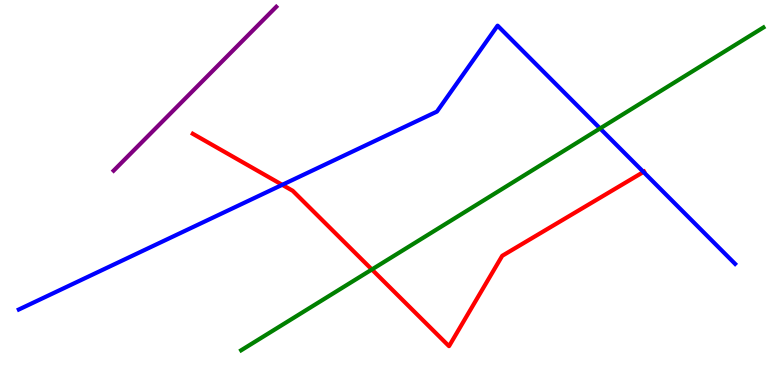[{'lines': ['blue', 'red'], 'intersections': [{'x': 3.64, 'y': 5.2}, {'x': 8.3, 'y': 5.53}]}, {'lines': ['green', 'red'], 'intersections': [{'x': 4.8, 'y': 3.0}]}, {'lines': ['purple', 'red'], 'intersections': []}, {'lines': ['blue', 'green'], 'intersections': [{'x': 7.74, 'y': 6.66}]}, {'lines': ['blue', 'purple'], 'intersections': []}, {'lines': ['green', 'purple'], 'intersections': []}]